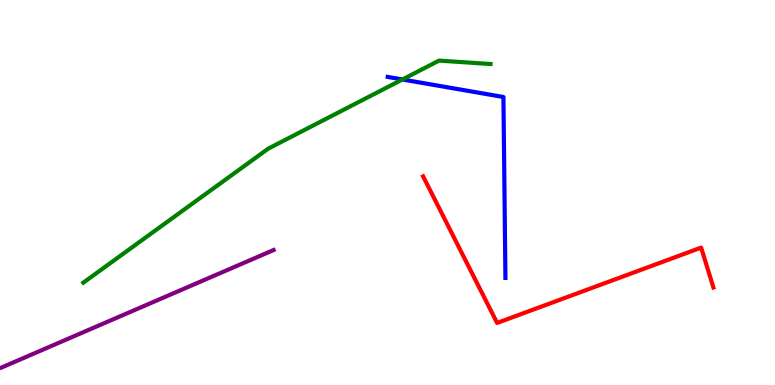[{'lines': ['blue', 'red'], 'intersections': []}, {'lines': ['green', 'red'], 'intersections': []}, {'lines': ['purple', 'red'], 'intersections': []}, {'lines': ['blue', 'green'], 'intersections': [{'x': 5.19, 'y': 7.94}]}, {'lines': ['blue', 'purple'], 'intersections': []}, {'lines': ['green', 'purple'], 'intersections': []}]